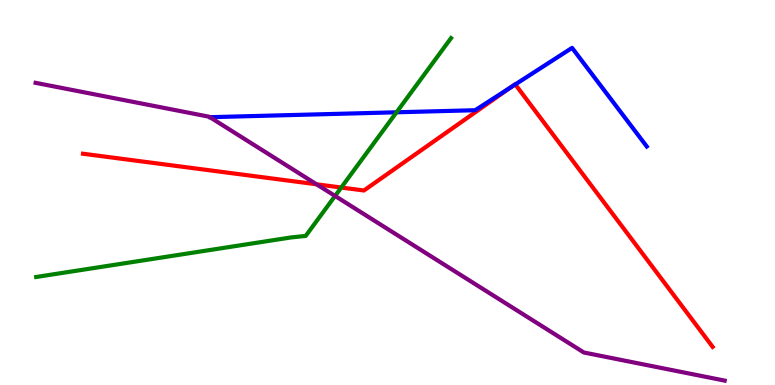[{'lines': ['blue', 'red'], 'intersections': [{'x': 6.59, 'y': 7.73}, {'x': 6.65, 'y': 7.81}]}, {'lines': ['green', 'red'], 'intersections': [{'x': 4.4, 'y': 5.13}]}, {'lines': ['purple', 'red'], 'intersections': [{'x': 4.08, 'y': 5.21}]}, {'lines': ['blue', 'green'], 'intersections': [{'x': 5.12, 'y': 7.08}]}, {'lines': ['blue', 'purple'], 'intersections': []}, {'lines': ['green', 'purple'], 'intersections': [{'x': 4.32, 'y': 4.91}]}]